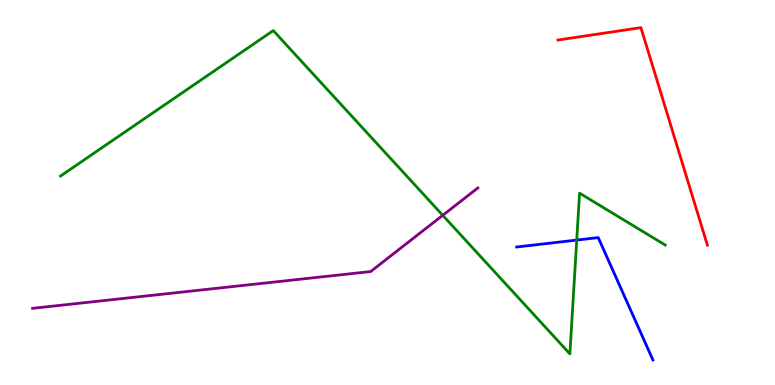[{'lines': ['blue', 'red'], 'intersections': []}, {'lines': ['green', 'red'], 'intersections': []}, {'lines': ['purple', 'red'], 'intersections': []}, {'lines': ['blue', 'green'], 'intersections': [{'x': 7.44, 'y': 3.76}]}, {'lines': ['blue', 'purple'], 'intersections': []}, {'lines': ['green', 'purple'], 'intersections': [{'x': 5.71, 'y': 4.41}]}]